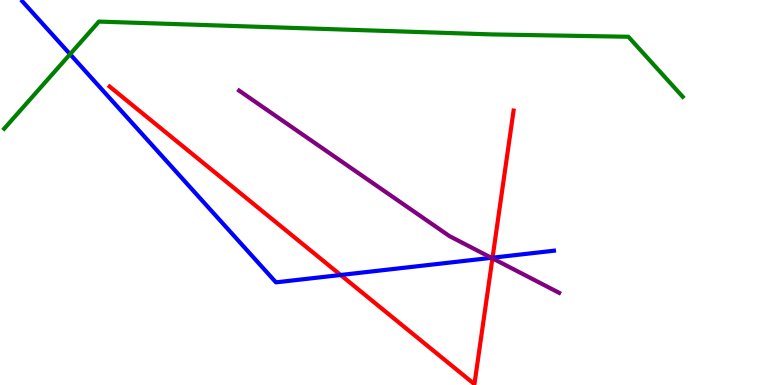[{'lines': ['blue', 'red'], 'intersections': [{'x': 4.4, 'y': 2.86}, {'x': 6.36, 'y': 3.31}]}, {'lines': ['green', 'red'], 'intersections': []}, {'lines': ['purple', 'red'], 'intersections': [{'x': 6.35, 'y': 3.29}]}, {'lines': ['blue', 'green'], 'intersections': [{'x': 0.904, 'y': 8.59}]}, {'lines': ['blue', 'purple'], 'intersections': [{'x': 6.34, 'y': 3.3}]}, {'lines': ['green', 'purple'], 'intersections': []}]